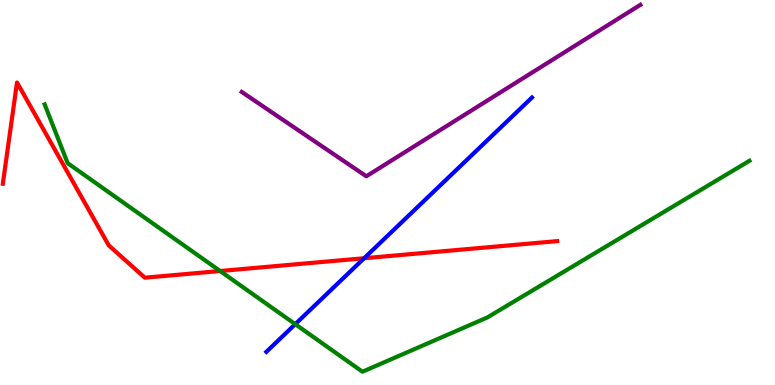[{'lines': ['blue', 'red'], 'intersections': [{'x': 4.7, 'y': 3.29}]}, {'lines': ['green', 'red'], 'intersections': [{'x': 2.84, 'y': 2.96}]}, {'lines': ['purple', 'red'], 'intersections': []}, {'lines': ['blue', 'green'], 'intersections': [{'x': 3.81, 'y': 1.58}]}, {'lines': ['blue', 'purple'], 'intersections': []}, {'lines': ['green', 'purple'], 'intersections': []}]